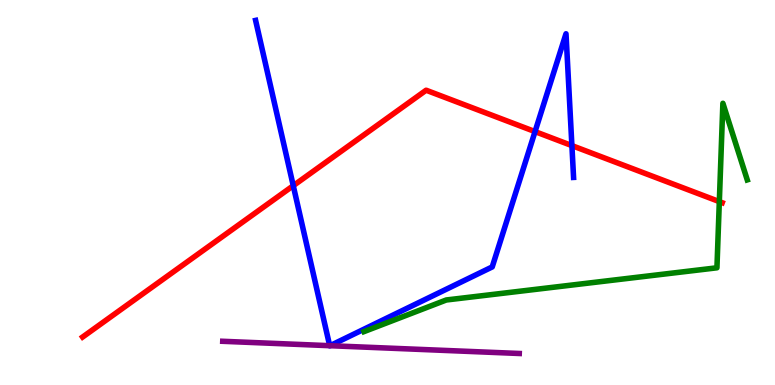[{'lines': ['blue', 'red'], 'intersections': [{'x': 3.78, 'y': 5.18}, {'x': 6.9, 'y': 6.58}, {'x': 7.38, 'y': 6.22}]}, {'lines': ['green', 'red'], 'intersections': [{'x': 9.28, 'y': 4.76}]}, {'lines': ['purple', 'red'], 'intersections': []}, {'lines': ['blue', 'green'], 'intersections': []}, {'lines': ['blue', 'purple'], 'intersections': [{'x': 4.25, 'y': 1.02}, {'x': 4.26, 'y': 1.02}]}, {'lines': ['green', 'purple'], 'intersections': []}]